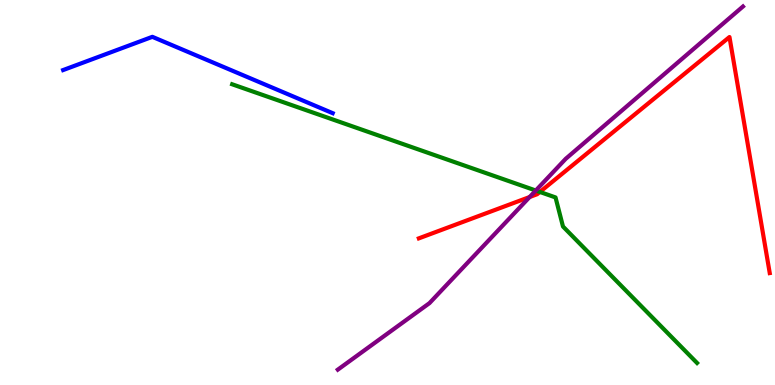[{'lines': ['blue', 'red'], 'intersections': []}, {'lines': ['green', 'red'], 'intersections': [{'x': 6.97, 'y': 5.01}]}, {'lines': ['purple', 'red'], 'intersections': [{'x': 6.83, 'y': 4.88}]}, {'lines': ['blue', 'green'], 'intersections': []}, {'lines': ['blue', 'purple'], 'intersections': []}, {'lines': ['green', 'purple'], 'intersections': [{'x': 6.91, 'y': 5.05}]}]